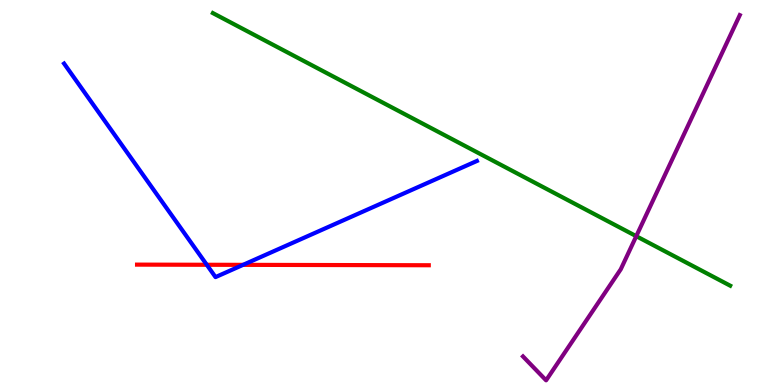[{'lines': ['blue', 'red'], 'intersections': [{'x': 2.67, 'y': 3.12}, {'x': 3.14, 'y': 3.12}]}, {'lines': ['green', 'red'], 'intersections': []}, {'lines': ['purple', 'red'], 'intersections': []}, {'lines': ['blue', 'green'], 'intersections': []}, {'lines': ['blue', 'purple'], 'intersections': []}, {'lines': ['green', 'purple'], 'intersections': [{'x': 8.21, 'y': 3.87}]}]